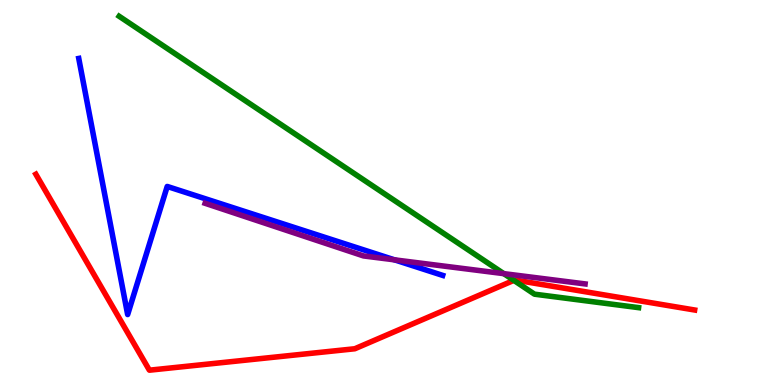[{'lines': ['blue', 'red'], 'intersections': []}, {'lines': ['green', 'red'], 'intersections': [{'x': 6.63, 'y': 2.72}]}, {'lines': ['purple', 'red'], 'intersections': []}, {'lines': ['blue', 'green'], 'intersections': []}, {'lines': ['blue', 'purple'], 'intersections': [{'x': 5.09, 'y': 3.25}]}, {'lines': ['green', 'purple'], 'intersections': [{'x': 6.5, 'y': 2.89}]}]